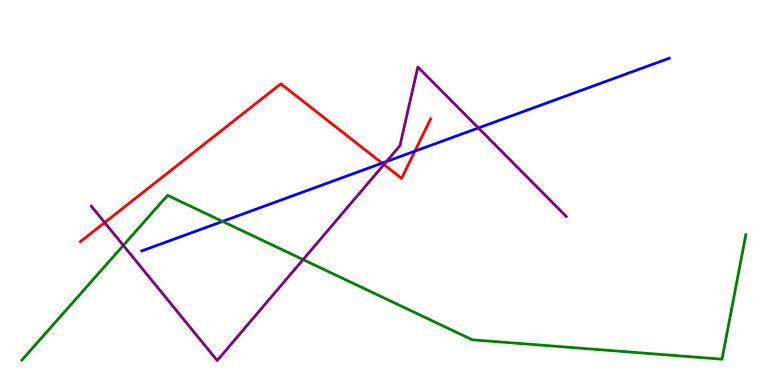[{'lines': ['blue', 'red'], 'intersections': [{'x': 4.93, 'y': 5.76}, {'x': 5.35, 'y': 6.07}]}, {'lines': ['green', 'red'], 'intersections': []}, {'lines': ['purple', 'red'], 'intersections': [{'x': 1.35, 'y': 4.22}, {'x': 4.95, 'y': 5.73}]}, {'lines': ['blue', 'green'], 'intersections': [{'x': 2.87, 'y': 4.25}]}, {'lines': ['blue', 'purple'], 'intersections': [{'x': 4.99, 'y': 5.8}, {'x': 6.17, 'y': 6.68}]}, {'lines': ['green', 'purple'], 'intersections': [{'x': 1.59, 'y': 3.63}, {'x': 3.91, 'y': 3.26}]}]